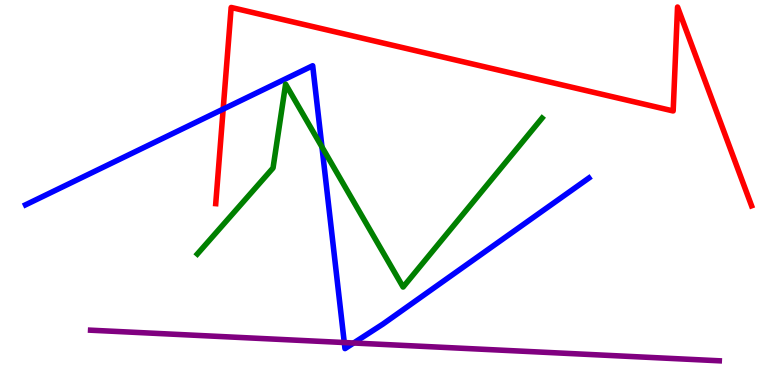[{'lines': ['blue', 'red'], 'intersections': [{'x': 2.88, 'y': 7.17}]}, {'lines': ['green', 'red'], 'intersections': []}, {'lines': ['purple', 'red'], 'intersections': []}, {'lines': ['blue', 'green'], 'intersections': [{'x': 4.15, 'y': 6.18}]}, {'lines': ['blue', 'purple'], 'intersections': [{'x': 4.44, 'y': 1.1}, {'x': 4.56, 'y': 1.09}]}, {'lines': ['green', 'purple'], 'intersections': []}]